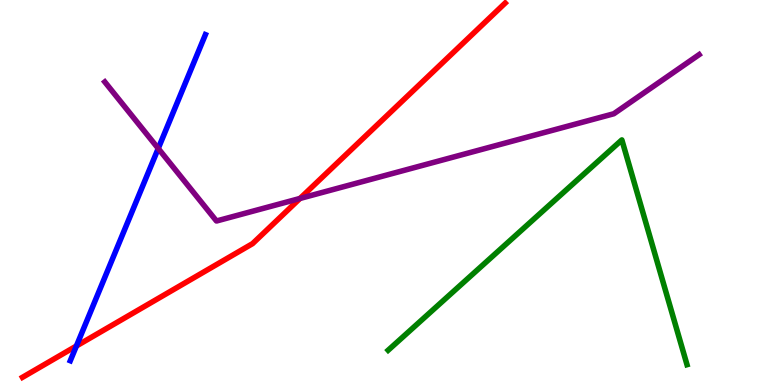[{'lines': ['blue', 'red'], 'intersections': [{'x': 0.986, 'y': 1.01}]}, {'lines': ['green', 'red'], 'intersections': []}, {'lines': ['purple', 'red'], 'intersections': [{'x': 3.87, 'y': 4.85}]}, {'lines': ['blue', 'green'], 'intersections': []}, {'lines': ['blue', 'purple'], 'intersections': [{'x': 2.04, 'y': 6.14}]}, {'lines': ['green', 'purple'], 'intersections': []}]